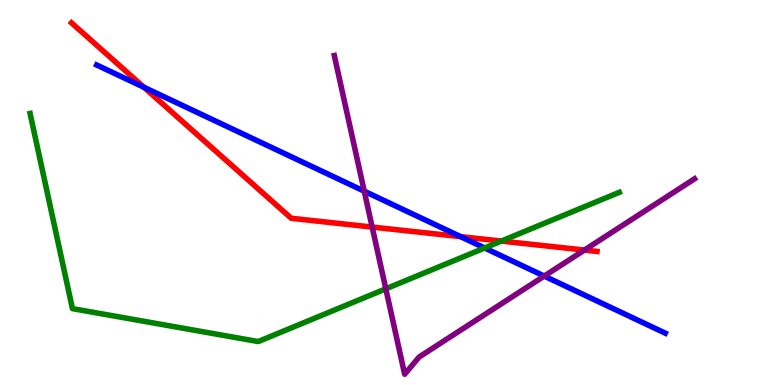[{'lines': ['blue', 'red'], 'intersections': [{'x': 1.86, 'y': 7.73}, {'x': 5.94, 'y': 3.85}]}, {'lines': ['green', 'red'], 'intersections': [{'x': 6.47, 'y': 3.74}]}, {'lines': ['purple', 'red'], 'intersections': [{'x': 4.8, 'y': 4.1}, {'x': 7.54, 'y': 3.5}]}, {'lines': ['blue', 'green'], 'intersections': [{'x': 6.25, 'y': 3.56}]}, {'lines': ['blue', 'purple'], 'intersections': [{'x': 4.7, 'y': 5.03}, {'x': 7.02, 'y': 2.83}]}, {'lines': ['green', 'purple'], 'intersections': [{'x': 4.98, 'y': 2.5}]}]